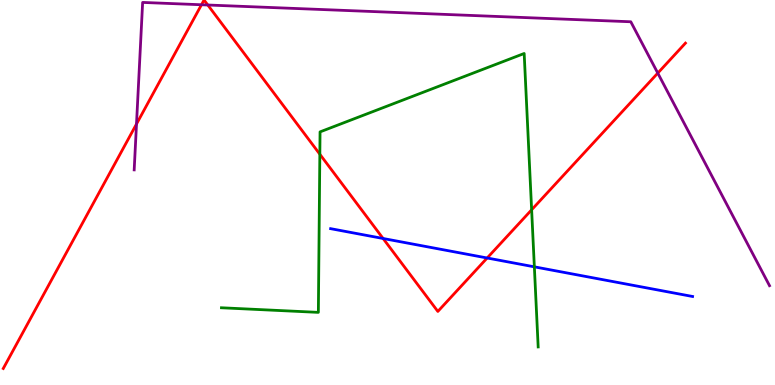[{'lines': ['blue', 'red'], 'intersections': [{'x': 4.94, 'y': 3.81}, {'x': 6.29, 'y': 3.3}]}, {'lines': ['green', 'red'], 'intersections': [{'x': 4.13, 'y': 5.99}, {'x': 6.86, 'y': 4.55}]}, {'lines': ['purple', 'red'], 'intersections': [{'x': 1.76, 'y': 6.78}, {'x': 2.6, 'y': 9.88}, {'x': 2.68, 'y': 9.87}, {'x': 8.49, 'y': 8.1}]}, {'lines': ['blue', 'green'], 'intersections': [{'x': 6.89, 'y': 3.07}]}, {'lines': ['blue', 'purple'], 'intersections': []}, {'lines': ['green', 'purple'], 'intersections': []}]